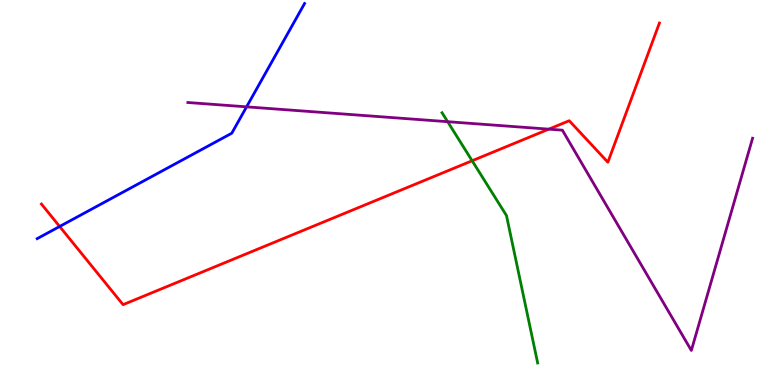[{'lines': ['blue', 'red'], 'intersections': [{'x': 0.77, 'y': 4.12}]}, {'lines': ['green', 'red'], 'intersections': [{'x': 6.09, 'y': 5.82}]}, {'lines': ['purple', 'red'], 'intersections': [{'x': 7.08, 'y': 6.65}]}, {'lines': ['blue', 'green'], 'intersections': []}, {'lines': ['blue', 'purple'], 'intersections': [{'x': 3.18, 'y': 7.22}]}, {'lines': ['green', 'purple'], 'intersections': [{'x': 5.78, 'y': 6.84}]}]